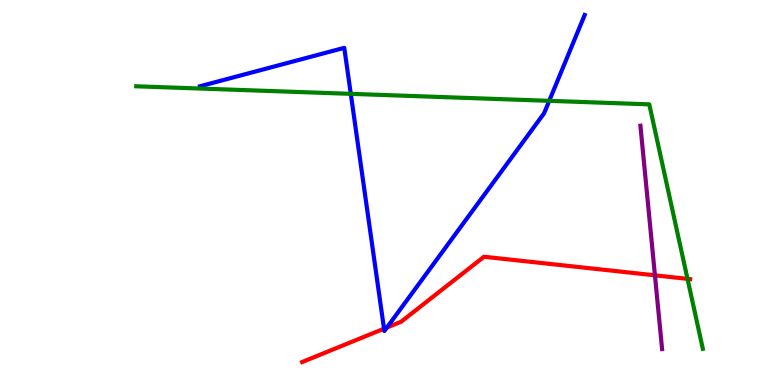[{'lines': ['blue', 'red'], 'intersections': [{'x': 4.96, 'y': 1.46}, {'x': 4.99, 'y': 1.49}]}, {'lines': ['green', 'red'], 'intersections': [{'x': 8.87, 'y': 2.76}]}, {'lines': ['purple', 'red'], 'intersections': [{'x': 8.45, 'y': 2.85}]}, {'lines': ['blue', 'green'], 'intersections': [{'x': 4.53, 'y': 7.56}, {'x': 7.09, 'y': 7.38}]}, {'lines': ['blue', 'purple'], 'intersections': []}, {'lines': ['green', 'purple'], 'intersections': []}]